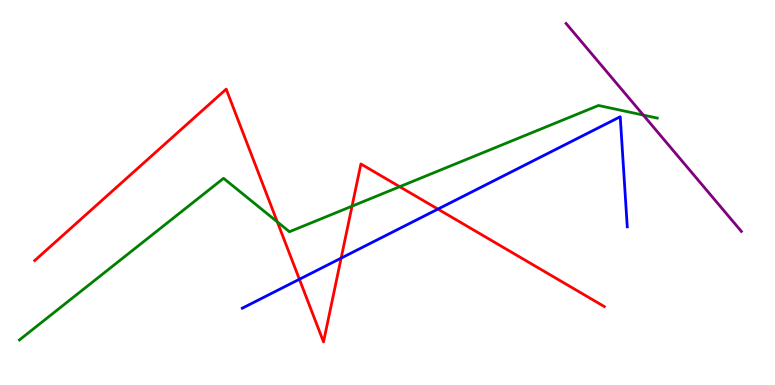[{'lines': ['blue', 'red'], 'intersections': [{'x': 3.86, 'y': 2.75}, {'x': 4.4, 'y': 3.3}, {'x': 5.65, 'y': 4.57}]}, {'lines': ['green', 'red'], 'intersections': [{'x': 3.58, 'y': 4.24}, {'x': 4.54, 'y': 4.65}, {'x': 5.16, 'y': 5.15}]}, {'lines': ['purple', 'red'], 'intersections': []}, {'lines': ['blue', 'green'], 'intersections': []}, {'lines': ['blue', 'purple'], 'intersections': []}, {'lines': ['green', 'purple'], 'intersections': [{'x': 8.3, 'y': 7.01}]}]